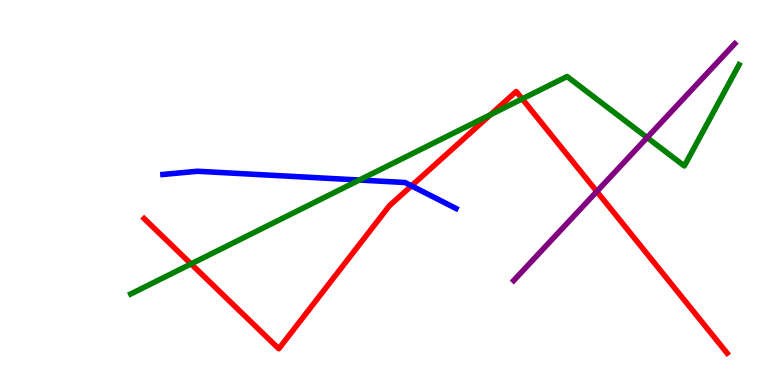[{'lines': ['blue', 'red'], 'intersections': [{'x': 5.31, 'y': 5.17}]}, {'lines': ['green', 'red'], 'intersections': [{'x': 2.47, 'y': 3.14}, {'x': 6.33, 'y': 7.02}, {'x': 6.74, 'y': 7.43}]}, {'lines': ['purple', 'red'], 'intersections': [{'x': 7.7, 'y': 5.03}]}, {'lines': ['blue', 'green'], 'intersections': [{'x': 4.64, 'y': 5.32}]}, {'lines': ['blue', 'purple'], 'intersections': []}, {'lines': ['green', 'purple'], 'intersections': [{'x': 8.35, 'y': 6.43}]}]